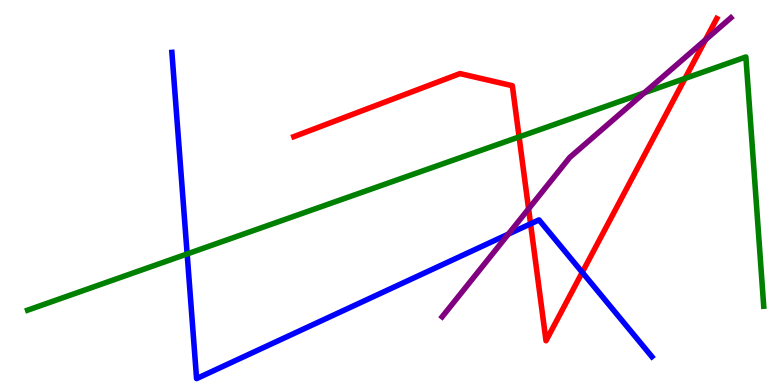[{'lines': ['blue', 'red'], 'intersections': [{'x': 6.85, 'y': 4.19}, {'x': 7.51, 'y': 2.93}]}, {'lines': ['green', 'red'], 'intersections': [{'x': 6.7, 'y': 6.44}, {'x': 8.84, 'y': 7.96}]}, {'lines': ['purple', 'red'], 'intersections': [{'x': 6.82, 'y': 4.58}, {'x': 9.1, 'y': 8.97}]}, {'lines': ['blue', 'green'], 'intersections': [{'x': 2.41, 'y': 3.4}]}, {'lines': ['blue', 'purple'], 'intersections': [{'x': 6.56, 'y': 3.92}]}, {'lines': ['green', 'purple'], 'intersections': [{'x': 8.31, 'y': 7.59}]}]